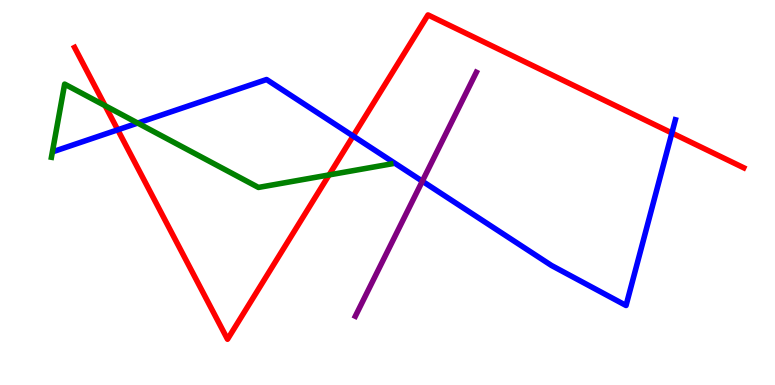[{'lines': ['blue', 'red'], 'intersections': [{'x': 1.52, 'y': 6.63}, {'x': 4.56, 'y': 6.47}, {'x': 8.67, 'y': 6.55}]}, {'lines': ['green', 'red'], 'intersections': [{'x': 1.36, 'y': 7.25}, {'x': 4.25, 'y': 5.46}]}, {'lines': ['purple', 'red'], 'intersections': []}, {'lines': ['blue', 'green'], 'intersections': [{'x': 1.78, 'y': 6.8}]}, {'lines': ['blue', 'purple'], 'intersections': [{'x': 5.45, 'y': 5.29}]}, {'lines': ['green', 'purple'], 'intersections': []}]